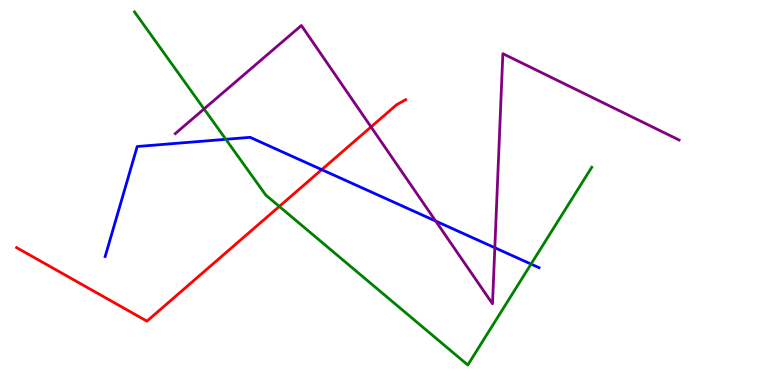[{'lines': ['blue', 'red'], 'intersections': [{'x': 4.15, 'y': 5.59}]}, {'lines': ['green', 'red'], 'intersections': [{'x': 3.6, 'y': 4.64}]}, {'lines': ['purple', 'red'], 'intersections': [{'x': 4.79, 'y': 6.7}]}, {'lines': ['blue', 'green'], 'intersections': [{'x': 2.91, 'y': 6.38}, {'x': 6.85, 'y': 3.14}]}, {'lines': ['blue', 'purple'], 'intersections': [{'x': 5.62, 'y': 4.26}, {'x': 6.38, 'y': 3.57}]}, {'lines': ['green', 'purple'], 'intersections': [{'x': 2.63, 'y': 7.17}]}]